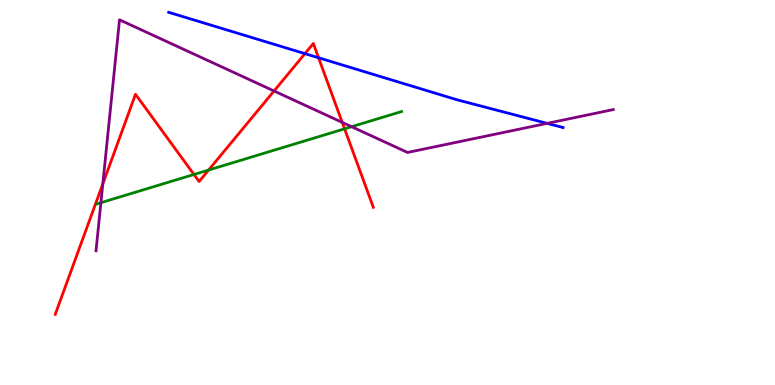[{'lines': ['blue', 'red'], 'intersections': [{'x': 3.93, 'y': 8.61}, {'x': 4.11, 'y': 8.5}]}, {'lines': ['green', 'red'], 'intersections': [{'x': 2.5, 'y': 5.47}, {'x': 2.69, 'y': 5.58}, {'x': 4.45, 'y': 6.65}]}, {'lines': ['purple', 'red'], 'intersections': [{'x': 1.33, 'y': 5.22}, {'x': 3.54, 'y': 7.64}, {'x': 4.42, 'y': 6.82}]}, {'lines': ['blue', 'green'], 'intersections': []}, {'lines': ['blue', 'purple'], 'intersections': [{'x': 7.06, 'y': 6.8}]}, {'lines': ['green', 'purple'], 'intersections': [{'x': 1.3, 'y': 4.74}, {'x': 4.54, 'y': 6.71}]}]